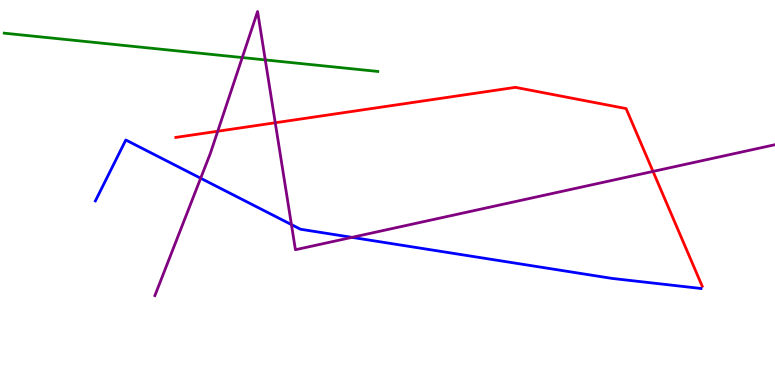[{'lines': ['blue', 'red'], 'intersections': []}, {'lines': ['green', 'red'], 'intersections': []}, {'lines': ['purple', 'red'], 'intersections': [{'x': 2.81, 'y': 6.59}, {'x': 3.55, 'y': 6.81}, {'x': 8.43, 'y': 5.55}]}, {'lines': ['blue', 'green'], 'intersections': []}, {'lines': ['blue', 'purple'], 'intersections': [{'x': 2.59, 'y': 5.37}, {'x': 3.76, 'y': 4.17}, {'x': 4.54, 'y': 3.83}]}, {'lines': ['green', 'purple'], 'intersections': [{'x': 3.13, 'y': 8.51}, {'x': 3.42, 'y': 8.44}]}]